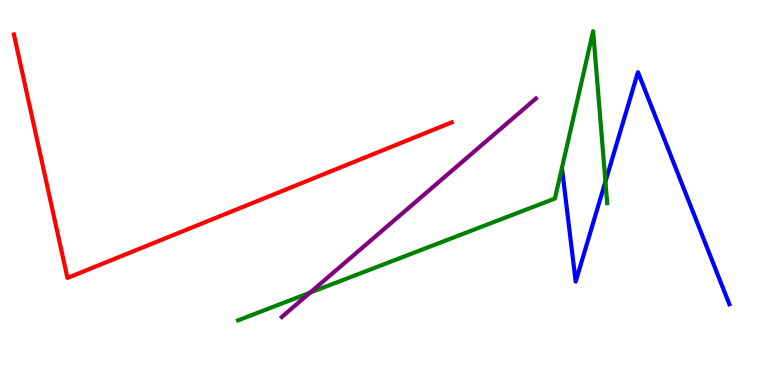[{'lines': ['blue', 'red'], 'intersections': []}, {'lines': ['green', 'red'], 'intersections': []}, {'lines': ['purple', 'red'], 'intersections': []}, {'lines': ['blue', 'green'], 'intersections': [{'x': 7.81, 'y': 5.28}]}, {'lines': ['blue', 'purple'], 'intersections': []}, {'lines': ['green', 'purple'], 'intersections': [{'x': 4.0, 'y': 2.4}]}]